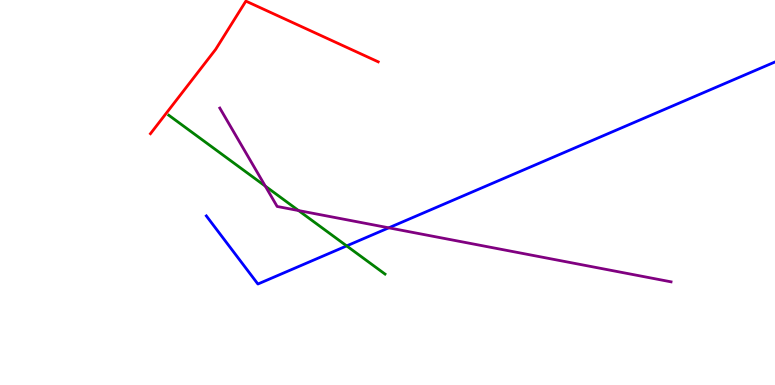[{'lines': ['blue', 'red'], 'intersections': []}, {'lines': ['green', 'red'], 'intersections': []}, {'lines': ['purple', 'red'], 'intersections': []}, {'lines': ['blue', 'green'], 'intersections': [{'x': 4.47, 'y': 3.61}]}, {'lines': ['blue', 'purple'], 'intersections': [{'x': 5.02, 'y': 4.08}]}, {'lines': ['green', 'purple'], 'intersections': [{'x': 3.42, 'y': 5.17}, {'x': 3.85, 'y': 4.53}]}]